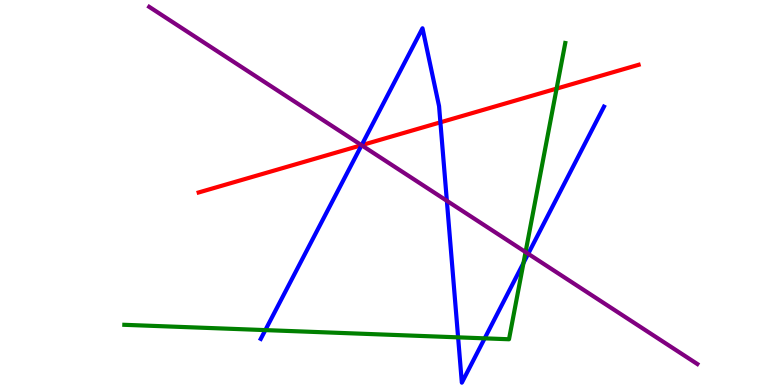[{'lines': ['blue', 'red'], 'intersections': [{'x': 4.67, 'y': 6.23}, {'x': 5.68, 'y': 6.82}]}, {'lines': ['green', 'red'], 'intersections': [{'x': 7.18, 'y': 7.7}]}, {'lines': ['purple', 'red'], 'intersections': [{'x': 4.67, 'y': 6.23}]}, {'lines': ['blue', 'green'], 'intersections': [{'x': 3.42, 'y': 1.43}, {'x': 5.91, 'y': 1.24}, {'x': 6.25, 'y': 1.21}, {'x': 6.75, 'y': 3.17}]}, {'lines': ['blue', 'purple'], 'intersections': [{'x': 4.67, 'y': 6.23}, {'x': 5.77, 'y': 4.78}, {'x': 6.82, 'y': 3.41}]}, {'lines': ['green', 'purple'], 'intersections': [{'x': 6.78, 'y': 3.45}]}]